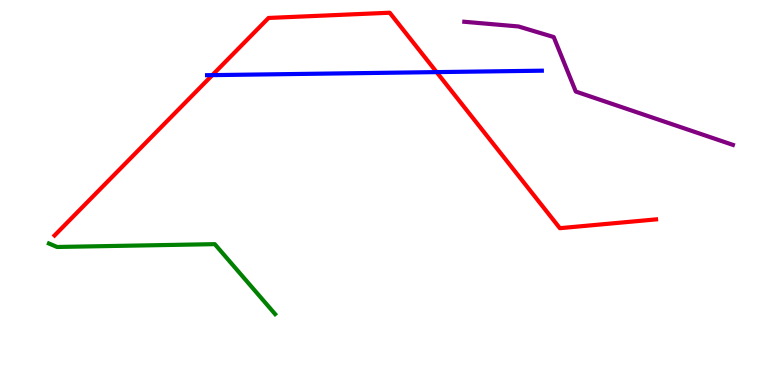[{'lines': ['blue', 'red'], 'intersections': [{'x': 2.74, 'y': 8.05}, {'x': 5.63, 'y': 8.13}]}, {'lines': ['green', 'red'], 'intersections': []}, {'lines': ['purple', 'red'], 'intersections': []}, {'lines': ['blue', 'green'], 'intersections': []}, {'lines': ['blue', 'purple'], 'intersections': []}, {'lines': ['green', 'purple'], 'intersections': []}]